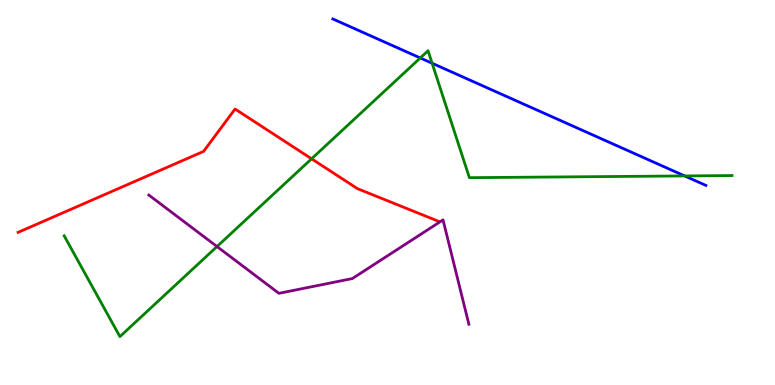[{'lines': ['blue', 'red'], 'intersections': []}, {'lines': ['green', 'red'], 'intersections': [{'x': 4.02, 'y': 5.88}]}, {'lines': ['purple', 'red'], 'intersections': []}, {'lines': ['blue', 'green'], 'intersections': [{'x': 5.42, 'y': 8.49}, {'x': 5.58, 'y': 8.36}, {'x': 8.83, 'y': 5.43}]}, {'lines': ['blue', 'purple'], 'intersections': []}, {'lines': ['green', 'purple'], 'intersections': [{'x': 2.8, 'y': 3.6}]}]